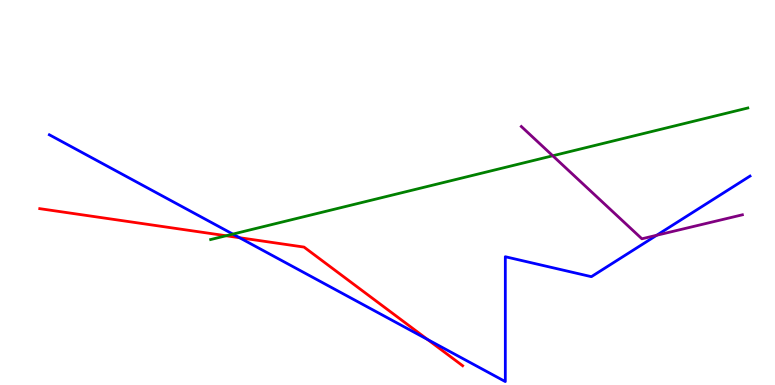[{'lines': ['blue', 'red'], 'intersections': [{'x': 3.09, 'y': 3.83}, {'x': 5.52, 'y': 1.18}]}, {'lines': ['green', 'red'], 'intersections': [{'x': 2.92, 'y': 3.88}]}, {'lines': ['purple', 'red'], 'intersections': []}, {'lines': ['blue', 'green'], 'intersections': [{'x': 3.0, 'y': 3.92}]}, {'lines': ['blue', 'purple'], 'intersections': [{'x': 8.47, 'y': 3.89}]}, {'lines': ['green', 'purple'], 'intersections': [{'x': 7.13, 'y': 5.95}]}]